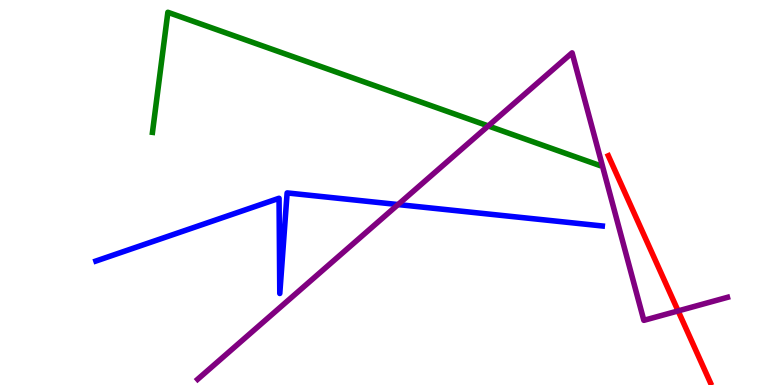[{'lines': ['blue', 'red'], 'intersections': []}, {'lines': ['green', 'red'], 'intersections': []}, {'lines': ['purple', 'red'], 'intersections': [{'x': 8.75, 'y': 1.92}]}, {'lines': ['blue', 'green'], 'intersections': []}, {'lines': ['blue', 'purple'], 'intersections': [{'x': 5.14, 'y': 4.69}]}, {'lines': ['green', 'purple'], 'intersections': [{'x': 6.3, 'y': 6.73}]}]